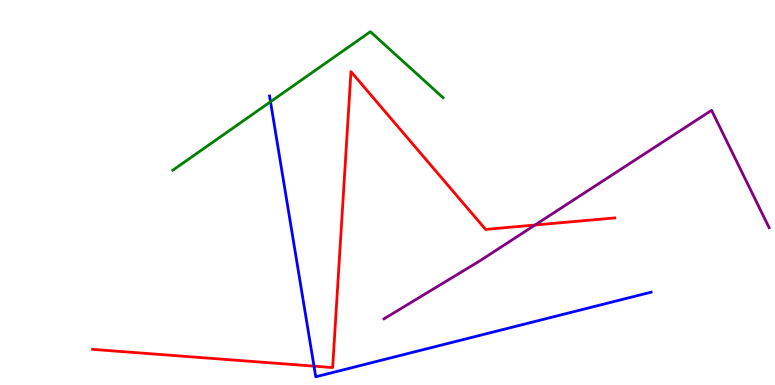[{'lines': ['blue', 'red'], 'intersections': [{'x': 4.05, 'y': 0.49}]}, {'lines': ['green', 'red'], 'intersections': []}, {'lines': ['purple', 'red'], 'intersections': [{'x': 6.9, 'y': 4.16}]}, {'lines': ['blue', 'green'], 'intersections': [{'x': 3.49, 'y': 7.36}]}, {'lines': ['blue', 'purple'], 'intersections': []}, {'lines': ['green', 'purple'], 'intersections': []}]